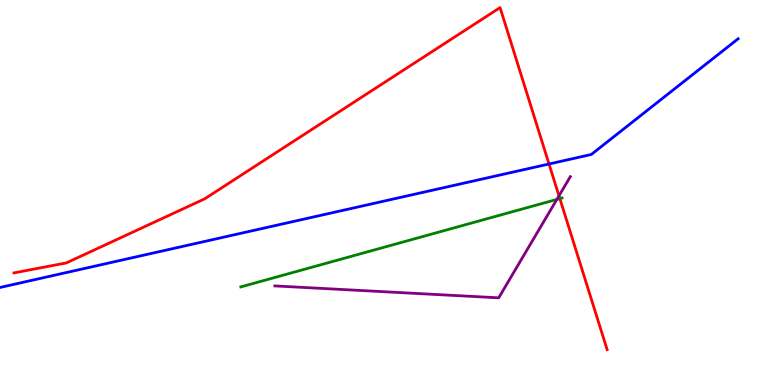[{'lines': ['blue', 'red'], 'intersections': [{'x': 7.08, 'y': 5.74}]}, {'lines': ['green', 'red'], 'intersections': [{'x': 7.22, 'y': 4.84}]}, {'lines': ['purple', 'red'], 'intersections': [{'x': 7.21, 'y': 4.91}]}, {'lines': ['blue', 'green'], 'intersections': []}, {'lines': ['blue', 'purple'], 'intersections': []}, {'lines': ['green', 'purple'], 'intersections': [{'x': 7.19, 'y': 4.82}]}]